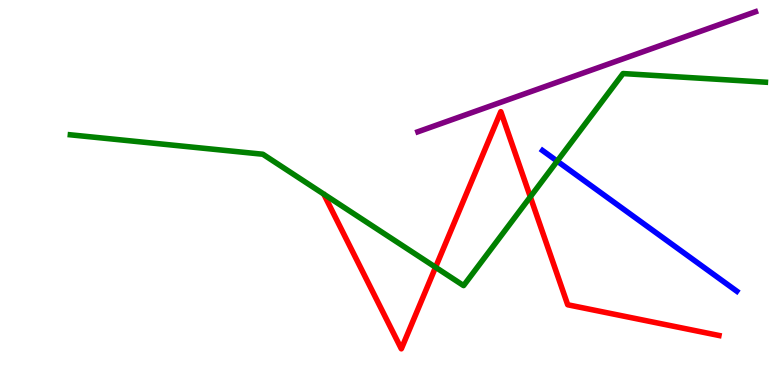[{'lines': ['blue', 'red'], 'intersections': []}, {'lines': ['green', 'red'], 'intersections': [{'x': 5.62, 'y': 3.06}, {'x': 6.84, 'y': 4.89}]}, {'lines': ['purple', 'red'], 'intersections': []}, {'lines': ['blue', 'green'], 'intersections': [{'x': 7.19, 'y': 5.81}]}, {'lines': ['blue', 'purple'], 'intersections': []}, {'lines': ['green', 'purple'], 'intersections': []}]